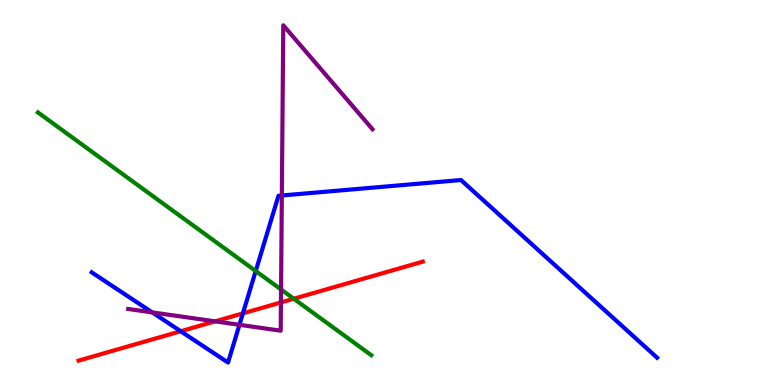[{'lines': ['blue', 'red'], 'intersections': [{'x': 2.33, 'y': 1.4}, {'x': 3.13, 'y': 1.86}]}, {'lines': ['green', 'red'], 'intersections': [{'x': 3.79, 'y': 2.24}]}, {'lines': ['purple', 'red'], 'intersections': [{'x': 2.78, 'y': 1.65}, {'x': 3.63, 'y': 2.14}]}, {'lines': ['blue', 'green'], 'intersections': [{'x': 3.3, 'y': 2.96}]}, {'lines': ['blue', 'purple'], 'intersections': [{'x': 1.96, 'y': 1.89}, {'x': 3.09, 'y': 1.56}, {'x': 3.64, 'y': 4.92}]}, {'lines': ['green', 'purple'], 'intersections': [{'x': 3.63, 'y': 2.48}]}]